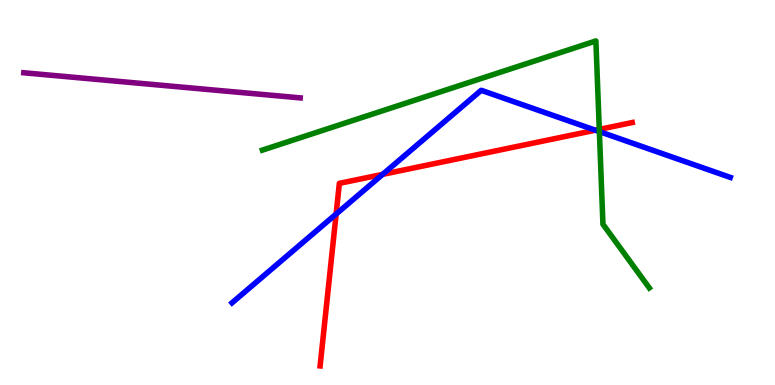[{'lines': ['blue', 'red'], 'intersections': [{'x': 4.34, 'y': 4.44}, {'x': 4.94, 'y': 5.47}, {'x': 7.68, 'y': 6.62}]}, {'lines': ['green', 'red'], 'intersections': [{'x': 7.73, 'y': 6.64}]}, {'lines': ['purple', 'red'], 'intersections': []}, {'lines': ['blue', 'green'], 'intersections': [{'x': 7.73, 'y': 6.58}]}, {'lines': ['blue', 'purple'], 'intersections': []}, {'lines': ['green', 'purple'], 'intersections': []}]